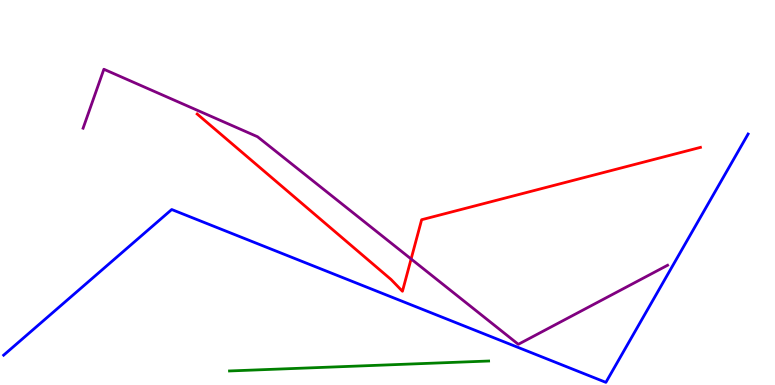[{'lines': ['blue', 'red'], 'intersections': []}, {'lines': ['green', 'red'], 'intersections': []}, {'lines': ['purple', 'red'], 'intersections': [{'x': 5.3, 'y': 3.27}]}, {'lines': ['blue', 'green'], 'intersections': []}, {'lines': ['blue', 'purple'], 'intersections': []}, {'lines': ['green', 'purple'], 'intersections': []}]